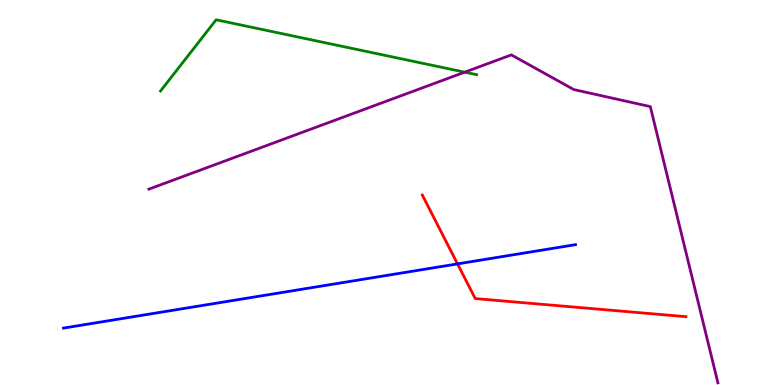[{'lines': ['blue', 'red'], 'intersections': [{'x': 5.9, 'y': 3.15}]}, {'lines': ['green', 'red'], 'intersections': []}, {'lines': ['purple', 'red'], 'intersections': []}, {'lines': ['blue', 'green'], 'intersections': []}, {'lines': ['blue', 'purple'], 'intersections': []}, {'lines': ['green', 'purple'], 'intersections': [{'x': 6.0, 'y': 8.13}]}]